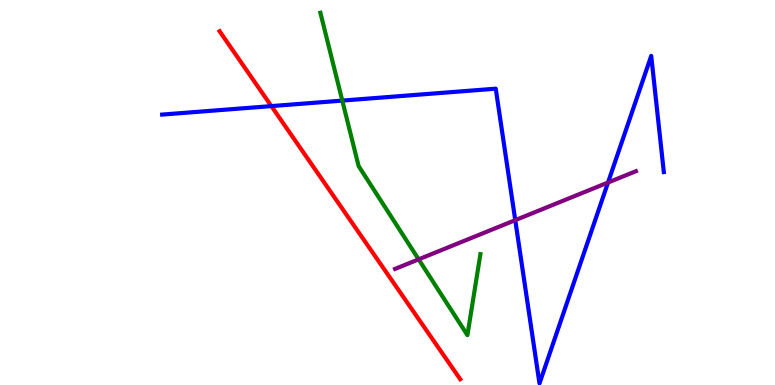[{'lines': ['blue', 'red'], 'intersections': [{'x': 3.5, 'y': 7.24}]}, {'lines': ['green', 'red'], 'intersections': []}, {'lines': ['purple', 'red'], 'intersections': []}, {'lines': ['blue', 'green'], 'intersections': [{'x': 4.42, 'y': 7.39}]}, {'lines': ['blue', 'purple'], 'intersections': [{'x': 6.65, 'y': 4.28}, {'x': 7.85, 'y': 5.26}]}, {'lines': ['green', 'purple'], 'intersections': [{'x': 5.4, 'y': 3.26}]}]